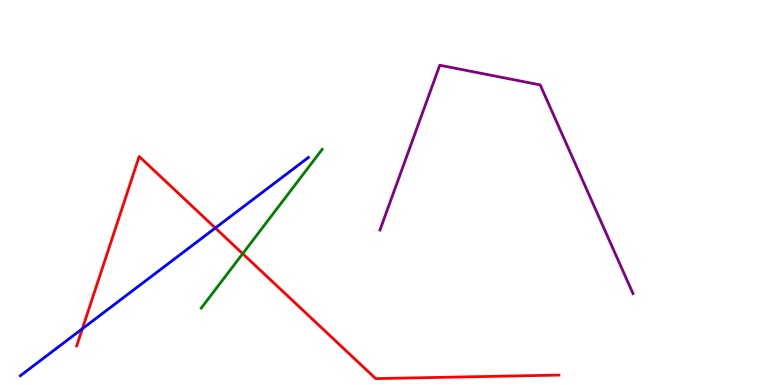[{'lines': ['blue', 'red'], 'intersections': [{'x': 1.06, 'y': 1.46}, {'x': 2.78, 'y': 4.08}]}, {'lines': ['green', 'red'], 'intersections': [{'x': 3.13, 'y': 3.41}]}, {'lines': ['purple', 'red'], 'intersections': []}, {'lines': ['blue', 'green'], 'intersections': []}, {'lines': ['blue', 'purple'], 'intersections': []}, {'lines': ['green', 'purple'], 'intersections': []}]